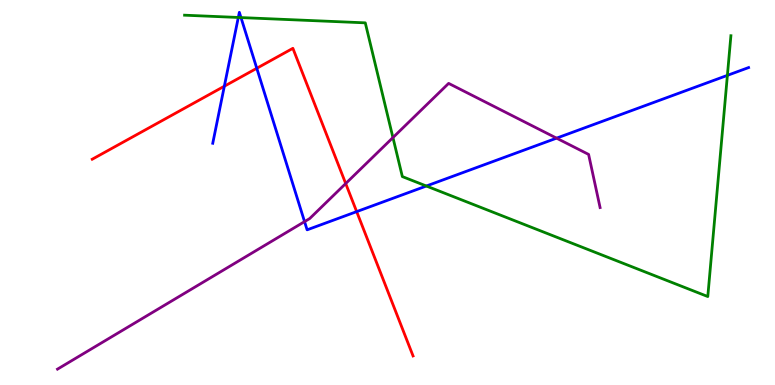[{'lines': ['blue', 'red'], 'intersections': [{'x': 2.89, 'y': 7.76}, {'x': 3.31, 'y': 8.23}, {'x': 4.6, 'y': 4.5}]}, {'lines': ['green', 'red'], 'intersections': []}, {'lines': ['purple', 'red'], 'intersections': [{'x': 4.46, 'y': 5.23}]}, {'lines': ['blue', 'green'], 'intersections': [{'x': 3.07, 'y': 9.55}, {'x': 3.11, 'y': 9.54}, {'x': 5.5, 'y': 5.17}, {'x': 9.39, 'y': 8.04}]}, {'lines': ['blue', 'purple'], 'intersections': [{'x': 3.93, 'y': 4.24}, {'x': 7.18, 'y': 6.41}]}, {'lines': ['green', 'purple'], 'intersections': [{'x': 5.07, 'y': 6.43}]}]